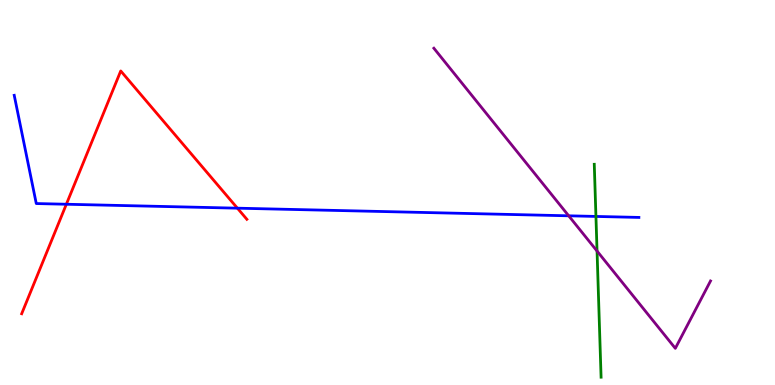[{'lines': ['blue', 'red'], 'intersections': [{'x': 0.856, 'y': 4.69}, {'x': 3.06, 'y': 4.59}]}, {'lines': ['green', 'red'], 'intersections': []}, {'lines': ['purple', 'red'], 'intersections': []}, {'lines': ['blue', 'green'], 'intersections': [{'x': 7.69, 'y': 4.38}]}, {'lines': ['blue', 'purple'], 'intersections': [{'x': 7.34, 'y': 4.39}]}, {'lines': ['green', 'purple'], 'intersections': [{'x': 7.7, 'y': 3.48}]}]